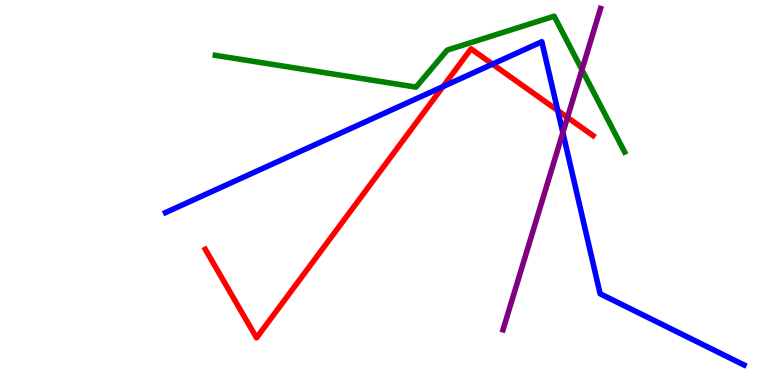[{'lines': ['blue', 'red'], 'intersections': [{'x': 5.72, 'y': 7.75}, {'x': 6.35, 'y': 8.33}, {'x': 7.2, 'y': 7.13}]}, {'lines': ['green', 'red'], 'intersections': []}, {'lines': ['purple', 'red'], 'intersections': [{'x': 7.32, 'y': 6.95}]}, {'lines': ['blue', 'green'], 'intersections': []}, {'lines': ['blue', 'purple'], 'intersections': [{'x': 7.26, 'y': 6.55}]}, {'lines': ['green', 'purple'], 'intersections': [{'x': 7.51, 'y': 8.19}]}]